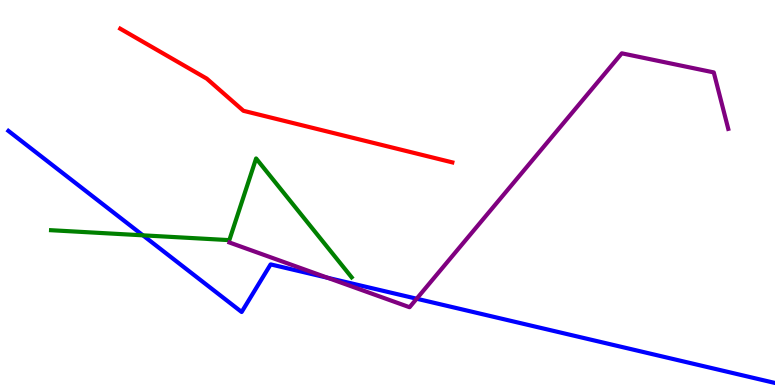[{'lines': ['blue', 'red'], 'intersections': []}, {'lines': ['green', 'red'], 'intersections': []}, {'lines': ['purple', 'red'], 'intersections': []}, {'lines': ['blue', 'green'], 'intersections': [{'x': 1.84, 'y': 3.89}]}, {'lines': ['blue', 'purple'], 'intersections': [{'x': 4.23, 'y': 2.78}, {'x': 5.38, 'y': 2.24}]}, {'lines': ['green', 'purple'], 'intersections': []}]